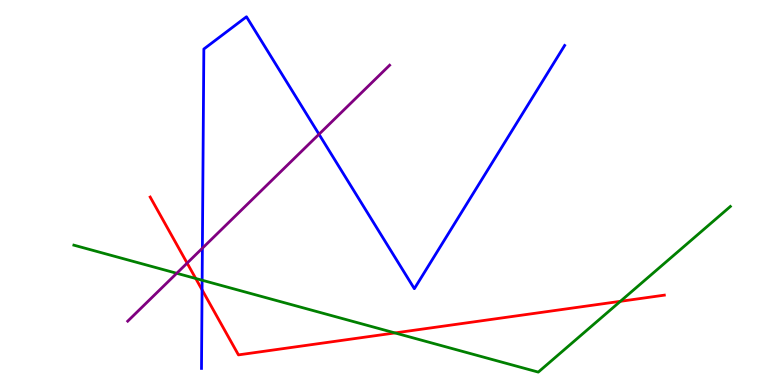[{'lines': ['blue', 'red'], 'intersections': [{'x': 2.61, 'y': 2.47}]}, {'lines': ['green', 'red'], 'intersections': [{'x': 2.53, 'y': 2.77}, {'x': 5.1, 'y': 1.35}, {'x': 8.0, 'y': 2.17}]}, {'lines': ['purple', 'red'], 'intersections': [{'x': 2.41, 'y': 3.17}]}, {'lines': ['blue', 'green'], 'intersections': [{'x': 2.61, 'y': 2.72}]}, {'lines': ['blue', 'purple'], 'intersections': [{'x': 2.61, 'y': 3.55}, {'x': 4.12, 'y': 6.51}]}, {'lines': ['green', 'purple'], 'intersections': [{'x': 2.28, 'y': 2.9}]}]